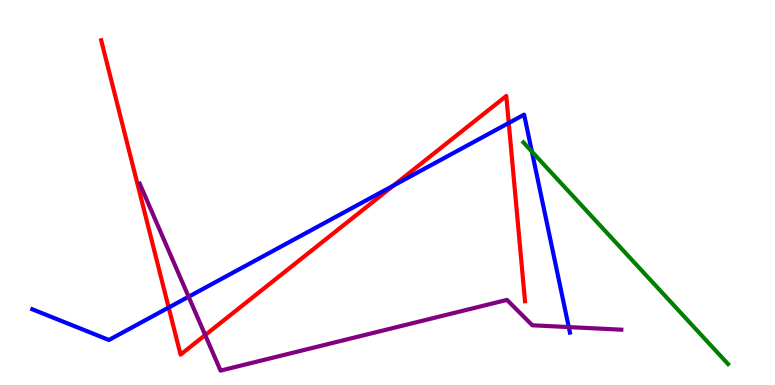[{'lines': ['blue', 'red'], 'intersections': [{'x': 2.18, 'y': 2.01}, {'x': 5.08, 'y': 5.18}, {'x': 6.56, 'y': 6.81}]}, {'lines': ['green', 'red'], 'intersections': []}, {'lines': ['purple', 'red'], 'intersections': [{'x': 2.65, 'y': 1.3}]}, {'lines': ['blue', 'green'], 'intersections': [{'x': 6.86, 'y': 6.06}]}, {'lines': ['blue', 'purple'], 'intersections': [{'x': 2.43, 'y': 2.29}, {'x': 7.34, 'y': 1.5}]}, {'lines': ['green', 'purple'], 'intersections': []}]